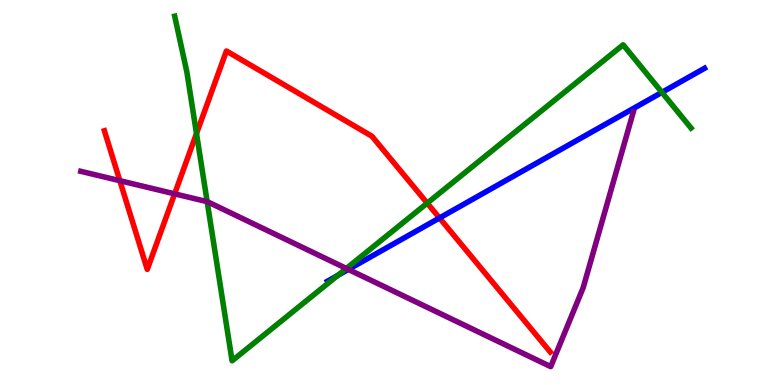[{'lines': ['blue', 'red'], 'intersections': [{'x': 5.67, 'y': 4.34}]}, {'lines': ['green', 'red'], 'intersections': [{'x': 2.54, 'y': 6.53}, {'x': 5.51, 'y': 4.72}]}, {'lines': ['purple', 'red'], 'intersections': [{'x': 1.55, 'y': 5.31}, {'x': 2.25, 'y': 4.96}]}, {'lines': ['blue', 'green'], 'intersections': [{'x': 4.36, 'y': 2.85}, {'x': 8.54, 'y': 7.6}]}, {'lines': ['blue', 'purple'], 'intersections': [{'x': 4.5, 'y': 3.0}]}, {'lines': ['green', 'purple'], 'intersections': [{'x': 2.67, 'y': 4.76}, {'x': 4.47, 'y': 3.03}]}]